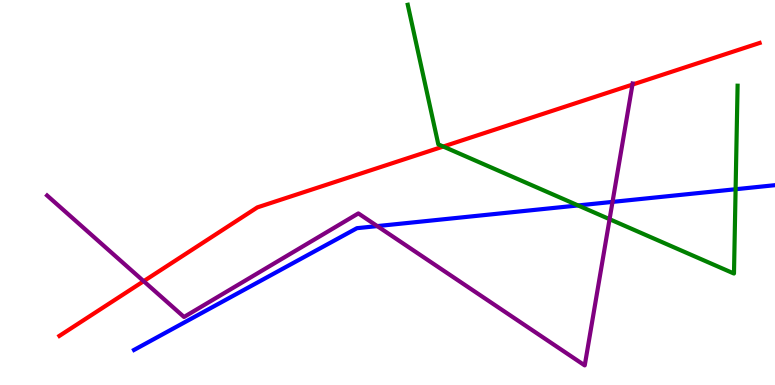[{'lines': ['blue', 'red'], 'intersections': []}, {'lines': ['green', 'red'], 'intersections': [{'x': 5.72, 'y': 6.19}]}, {'lines': ['purple', 'red'], 'intersections': [{'x': 1.85, 'y': 2.7}, {'x': 8.16, 'y': 7.8}]}, {'lines': ['blue', 'green'], 'intersections': [{'x': 7.46, 'y': 4.66}, {'x': 9.49, 'y': 5.08}]}, {'lines': ['blue', 'purple'], 'intersections': [{'x': 4.87, 'y': 4.13}, {'x': 7.9, 'y': 4.76}]}, {'lines': ['green', 'purple'], 'intersections': [{'x': 7.87, 'y': 4.31}]}]